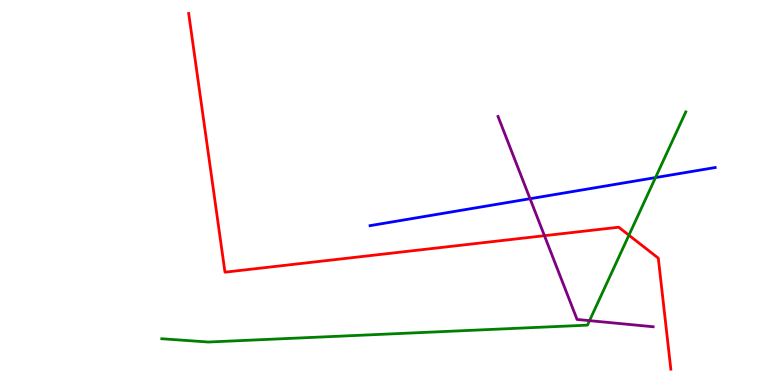[{'lines': ['blue', 'red'], 'intersections': []}, {'lines': ['green', 'red'], 'intersections': [{'x': 8.12, 'y': 3.89}]}, {'lines': ['purple', 'red'], 'intersections': [{'x': 7.03, 'y': 3.88}]}, {'lines': ['blue', 'green'], 'intersections': [{'x': 8.46, 'y': 5.39}]}, {'lines': ['blue', 'purple'], 'intersections': [{'x': 6.84, 'y': 4.84}]}, {'lines': ['green', 'purple'], 'intersections': [{'x': 7.61, 'y': 1.67}]}]